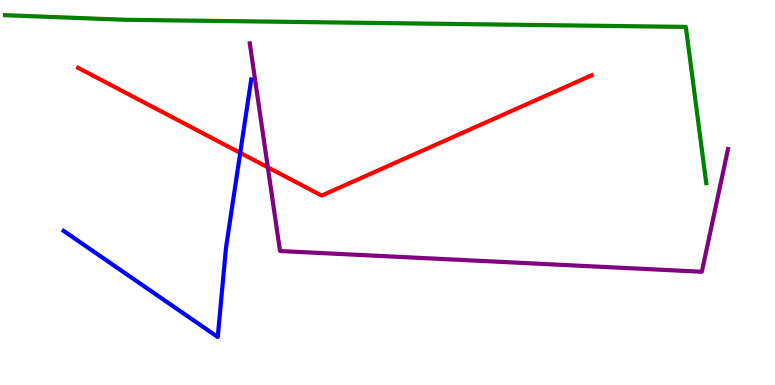[{'lines': ['blue', 'red'], 'intersections': [{'x': 3.1, 'y': 6.03}]}, {'lines': ['green', 'red'], 'intersections': []}, {'lines': ['purple', 'red'], 'intersections': [{'x': 3.46, 'y': 5.65}]}, {'lines': ['blue', 'green'], 'intersections': []}, {'lines': ['blue', 'purple'], 'intersections': []}, {'lines': ['green', 'purple'], 'intersections': []}]